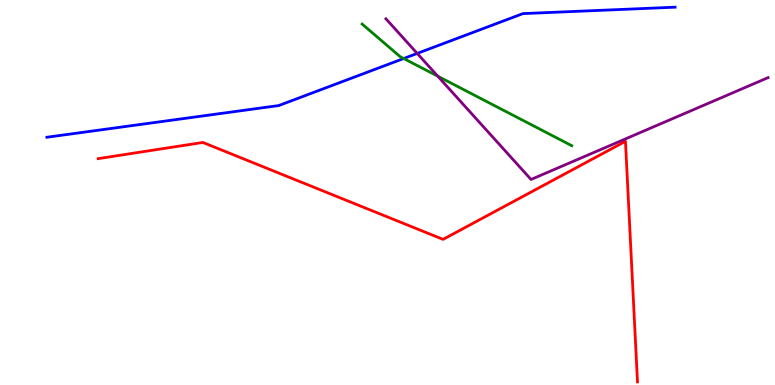[{'lines': ['blue', 'red'], 'intersections': []}, {'lines': ['green', 'red'], 'intersections': []}, {'lines': ['purple', 'red'], 'intersections': []}, {'lines': ['blue', 'green'], 'intersections': [{'x': 5.21, 'y': 8.48}]}, {'lines': ['blue', 'purple'], 'intersections': [{'x': 5.38, 'y': 8.61}]}, {'lines': ['green', 'purple'], 'intersections': [{'x': 5.65, 'y': 8.02}]}]